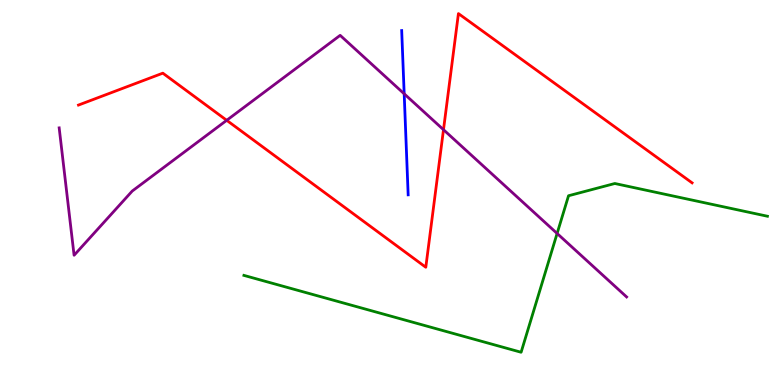[{'lines': ['blue', 'red'], 'intersections': []}, {'lines': ['green', 'red'], 'intersections': []}, {'lines': ['purple', 'red'], 'intersections': [{'x': 2.93, 'y': 6.88}, {'x': 5.72, 'y': 6.63}]}, {'lines': ['blue', 'green'], 'intersections': []}, {'lines': ['blue', 'purple'], 'intersections': [{'x': 5.22, 'y': 7.56}]}, {'lines': ['green', 'purple'], 'intersections': [{'x': 7.19, 'y': 3.94}]}]